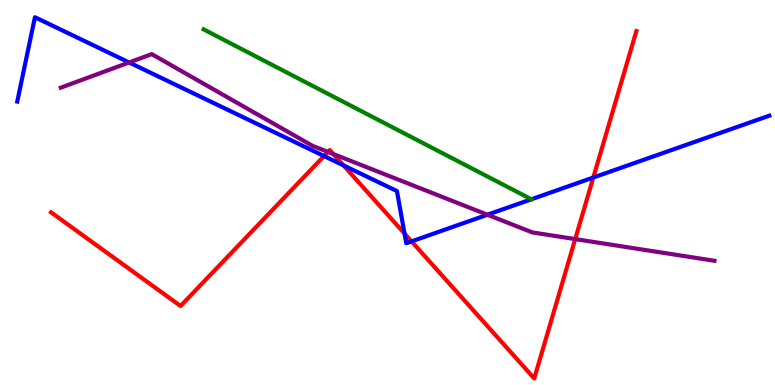[{'lines': ['blue', 'red'], 'intersections': [{'x': 4.18, 'y': 5.95}, {'x': 4.43, 'y': 5.7}, {'x': 5.22, 'y': 3.93}, {'x': 5.31, 'y': 3.73}, {'x': 7.66, 'y': 5.39}]}, {'lines': ['green', 'red'], 'intersections': []}, {'lines': ['purple', 'red'], 'intersections': [{'x': 4.23, 'y': 6.05}, {'x': 4.3, 'y': 6.0}, {'x': 7.42, 'y': 3.79}]}, {'lines': ['blue', 'green'], 'intersections': []}, {'lines': ['blue', 'purple'], 'intersections': [{'x': 1.67, 'y': 8.38}, {'x': 6.29, 'y': 4.42}]}, {'lines': ['green', 'purple'], 'intersections': []}]